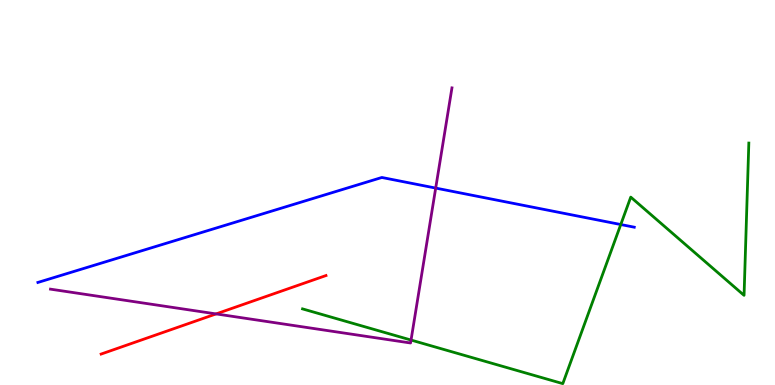[{'lines': ['blue', 'red'], 'intersections': []}, {'lines': ['green', 'red'], 'intersections': []}, {'lines': ['purple', 'red'], 'intersections': [{'x': 2.79, 'y': 1.85}]}, {'lines': ['blue', 'green'], 'intersections': [{'x': 8.01, 'y': 4.17}]}, {'lines': ['blue', 'purple'], 'intersections': [{'x': 5.62, 'y': 5.11}]}, {'lines': ['green', 'purple'], 'intersections': [{'x': 5.3, 'y': 1.17}]}]